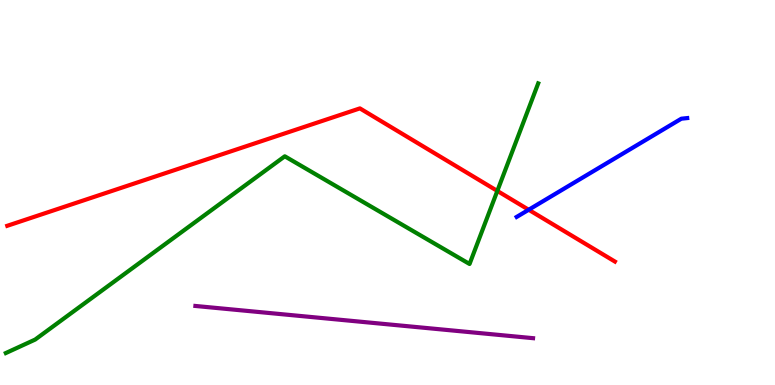[{'lines': ['blue', 'red'], 'intersections': [{'x': 6.82, 'y': 4.55}]}, {'lines': ['green', 'red'], 'intersections': [{'x': 6.42, 'y': 5.04}]}, {'lines': ['purple', 'red'], 'intersections': []}, {'lines': ['blue', 'green'], 'intersections': []}, {'lines': ['blue', 'purple'], 'intersections': []}, {'lines': ['green', 'purple'], 'intersections': []}]